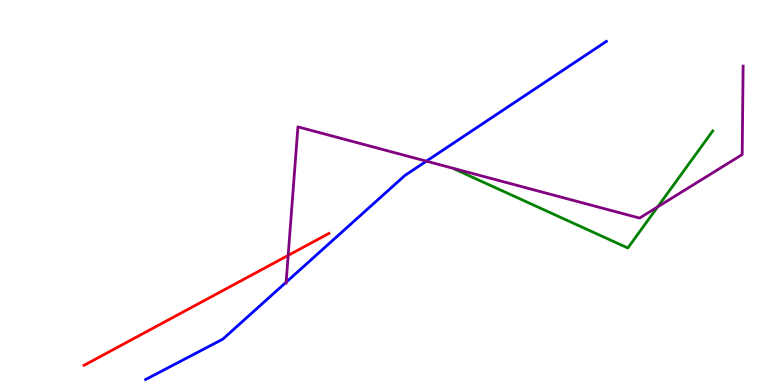[{'lines': ['blue', 'red'], 'intersections': []}, {'lines': ['green', 'red'], 'intersections': []}, {'lines': ['purple', 'red'], 'intersections': [{'x': 3.72, 'y': 3.37}]}, {'lines': ['blue', 'green'], 'intersections': []}, {'lines': ['blue', 'purple'], 'intersections': [{'x': 3.69, 'y': 2.67}, {'x': 5.5, 'y': 5.81}]}, {'lines': ['green', 'purple'], 'intersections': [{'x': 8.49, 'y': 4.63}]}]